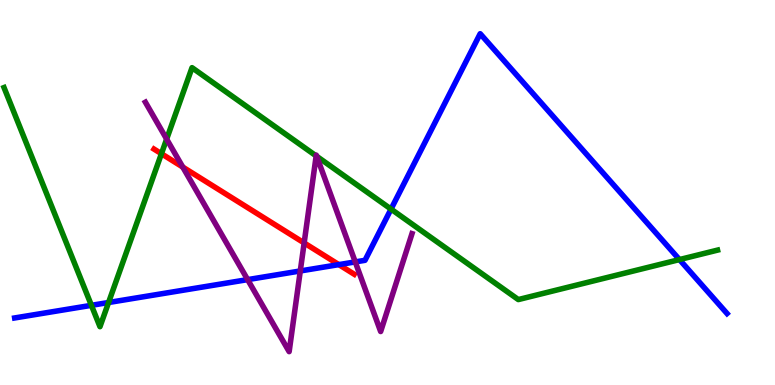[{'lines': ['blue', 'red'], 'intersections': [{'x': 4.37, 'y': 3.13}]}, {'lines': ['green', 'red'], 'intersections': [{'x': 2.08, 'y': 6.01}]}, {'lines': ['purple', 'red'], 'intersections': [{'x': 2.36, 'y': 5.66}, {'x': 3.92, 'y': 3.69}]}, {'lines': ['blue', 'green'], 'intersections': [{'x': 1.18, 'y': 2.07}, {'x': 1.4, 'y': 2.14}, {'x': 5.05, 'y': 4.57}, {'x': 8.77, 'y': 3.26}]}, {'lines': ['blue', 'purple'], 'intersections': [{'x': 3.2, 'y': 2.74}, {'x': 3.87, 'y': 2.96}, {'x': 4.58, 'y': 3.2}]}, {'lines': ['green', 'purple'], 'intersections': [{'x': 2.15, 'y': 6.39}, {'x': 4.08, 'y': 5.95}, {'x': 4.09, 'y': 5.94}]}]